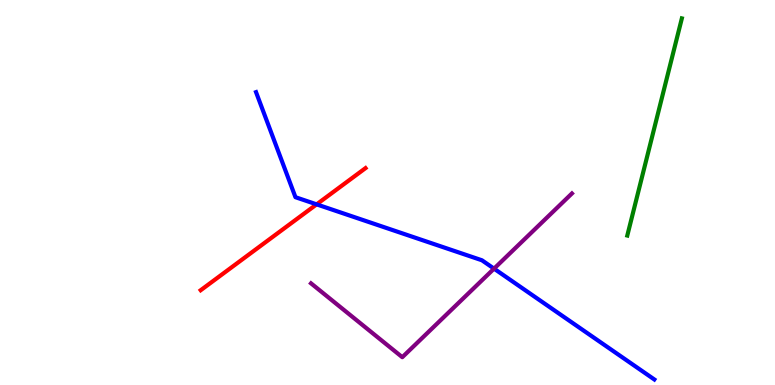[{'lines': ['blue', 'red'], 'intersections': [{'x': 4.09, 'y': 4.69}]}, {'lines': ['green', 'red'], 'intersections': []}, {'lines': ['purple', 'red'], 'intersections': []}, {'lines': ['blue', 'green'], 'intersections': []}, {'lines': ['blue', 'purple'], 'intersections': [{'x': 6.37, 'y': 3.02}]}, {'lines': ['green', 'purple'], 'intersections': []}]